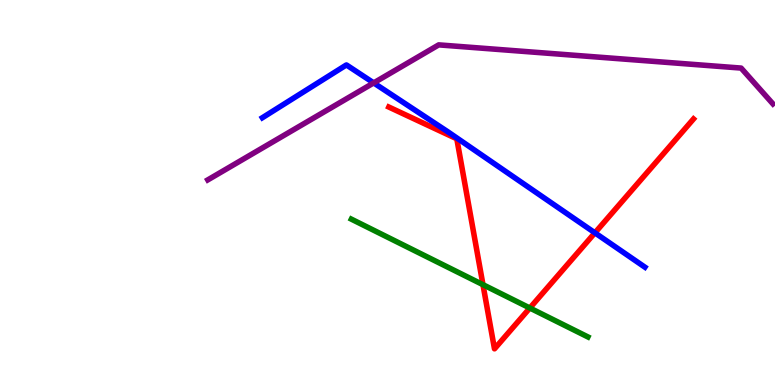[{'lines': ['blue', 'red'], 'intersections': [{'x': 7.68, 'y': 3.95}]}, {'lines': ['green', 'red'], 'intersections': [{'x': 6.23, 'y': 2.61}, {'x': 6.84, 'y': 2.0}]}, {'lines': ['purple', 'red'], 'intersections': []}, {'lines': ['blue', 'green'], 'intersections': []}, {'lines': ['blue', 'purple'], 'intersections': [{'x': 4.82, 'y': 7.85}]}, {'lines': ['green', 'purple'], 'intersections': []}]